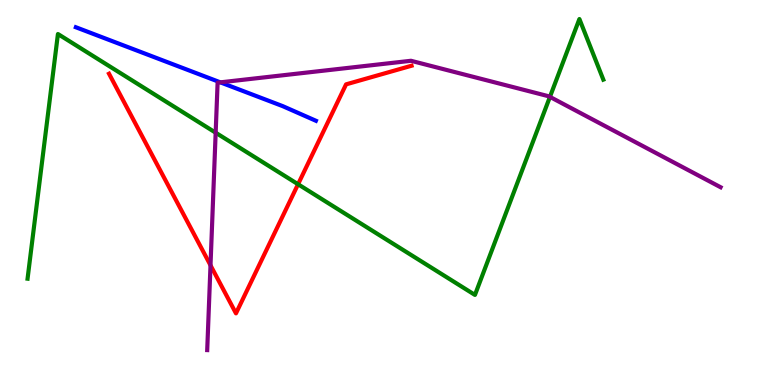[{'lines': ['blue', 'red'], 'intersections': []}, {'lines': ['green', 'red'], 'intersections': [{'x': 3.85, 'y': 5.21}]}, {'lines': ['purple', 'red'], 'intersections': [{'x': 2.72, 'y': 3.11}]}, {'lines': ['blue', 'green'], 'intersections': []}, {'lines': ['blue', 'purple'], 'intersections': [{'x': 2.84, 'y': 7.86}]}, {'lines': ['green', 'purple'], 'intersections': [{'x': 2.78, 'y': 6.55}, {'x': 7.1, 'y': 7.48}]}]